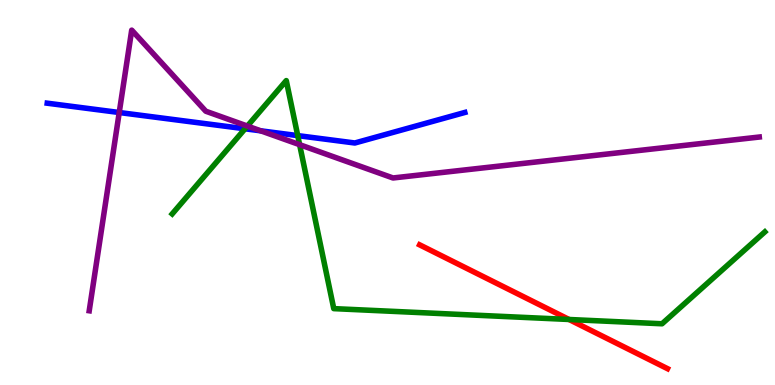[{'lines': ['blue', 'red'], 'intersections': []}, {'lines': ['green', 'red'], 'intersections': [{'x': 7.34, 'y': 1.7}]}, {'lines': ['purple', 'red'], 'intersections': []}, {'lines': ['blue', 'green'], 'intersections': [{'x': 3.16, 'y': 6.65}, {'x': 3.84, 'y': 6.48}]}, {'lines': ['blue', 'purple'], 'intersections': [{'x': 1.54, 'y': 7.08}, {'x': 3.36, 'y': 6.6}]}, {'lines': ['green', 'purple'], 'intersections': [{'x': 3.19, 'y': 6.73}, {'x': 3.87, 'y': 6.24}]}]